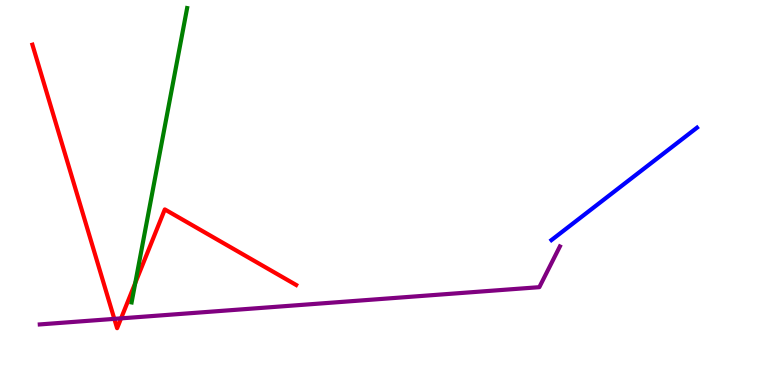[{'lines': ['blue', 'red'], 'intersections': []}, {'lines': ['green', 'red'], 'intersections': [{'x': 1.75, 'y': 2.65}]}, {'lines': ['purple', 'red'], 'intersections': [{'x': 1.48, 'y': 1.72}, {'x': 1.56, 'y': 1.73}]}, {'lines': ['blue', 'green'], 'intersections': []}, {'lines': ['blue', 'purple'], 'intersections': []}, {'lines': ['green', 'purple'], 'intersections': []}]